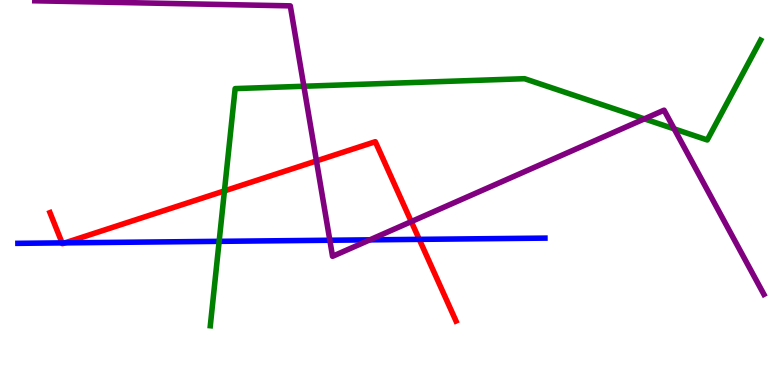[{'lines': ['blue', 'red'], 'intersections': [{'x': 0.801, 'y': 3.69}, {'x': 0.839, 'y': 3.69}, {'x': 5.41, 'y': 3.78}]}, {'lines': ['green', 'red'], 'intersections': [{'x': 2.9, 'y': 5.04}]}, {'lines': ['purple', 'red'], 'intersections': [{'x': 4.08, 'y': 5.82}, {'x': 5.31, 'y': 4.24}]}, {'lines': ['blue', 'green'], 'intersections': [{'x': 2.83, 'y': 3.73}]}, {'lines': ['blue', 'purple'], 'intersections': [{'x': 4.26, 'y': 3.76}, {'x': 4.77, 'y': 3.77}]}, {'lines': ['green', 'purple'], 'intersections': [{'x': 3.92, 'y': 7.76}, {'x': 8.31, 'y': 6.91}, {'x': 8.7, 'y': 6.65}]}]